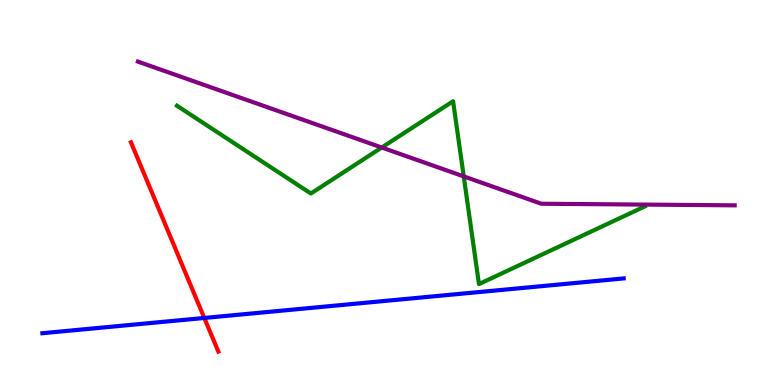[{'lines': ['blue', 'red'], 'intersections': [{'x': 2.64, 'y': 1.74}]}, {'lines': ['green', 'red'], 'intersections': []}, {'lines': ['purple', 'red'], 'intersections': []}, {'lines': ['blue', 'green'], 'intersections': []}, {'lines': ['blue', 'purple'], 'intersections': []}, {'lines': ['green', 'purple'], 'intersections': [{'x': 4.93, 'y': 6.17}, {'x': 5.98, 'y': 5.42}]}]